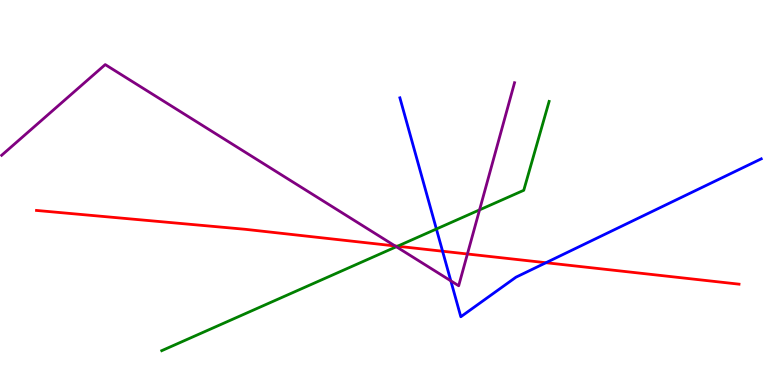[{'lines': ['blue', 'red'], 'intersections': [{'x': 5.71, 'y': 3.47}, {'x': 7.04, 'y': 3.18}]}, {'lines': ['green', 'red'], 'intersections': [{'x': 5.13, 'y': 3.6}]}, {'lines': ['purple', 'red'], 'intersections': [{'x': 5.1, 'y': 3.61}, {'x': 6.03, 'y': 3.4}]}, {'lines': ['blue', 'green'], 'intersections': [{'x': 5.63, 'y': 4.05}]}, {'lines': ['blue', 'purple'], 'intersections': [{'x': 5.82, 'y': 2.71}]}, {'lines': ['green', 'purple'], 'intersections': [{'x': 5.11, 'y': 3.59}, {'x': 6.19, 'y': 4.55}]}]